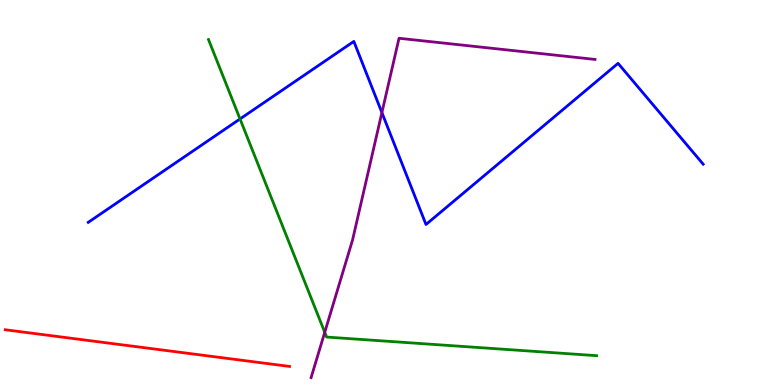[{'lines': ['blue', 'red'], 'intersections': []}, {'lines': ['green', 'red'], 'intersections': []}, {'lines': ['purple', 'red'], 'intersections': []}, {'lines': ['blue', 'green'], 'intersections': [{'x': 3.1, 'y': 6.91}]}, {'lines': ['blue', 'purple'], 'intersections': [{'x': 4.93, 'y': 7.08}]}, {'lines': ['green', 'purple'], 'intersections': [{'x': 4.19, 'y': 1.37}]}]